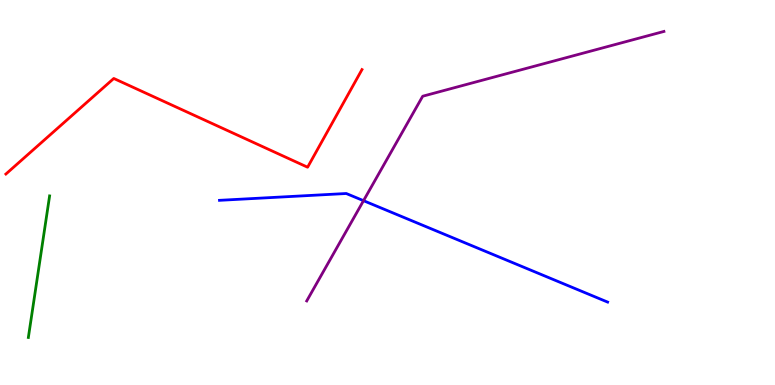[{'lines': ['blue', 'red'], 'intersections': []}, {'lines': ['green', 'red'], 'intersections': []}, {'lines': ['purple', 'red'], 'intersections': []}, {'lines': ['blue', 'green'], 'intersections': []}, {'lines': ['blue', 'purple'], 'intersections': [{'x': 4.69, 'y': 4.79}]}, {'lines': ['green', 'purple'], 'intersections': []}]